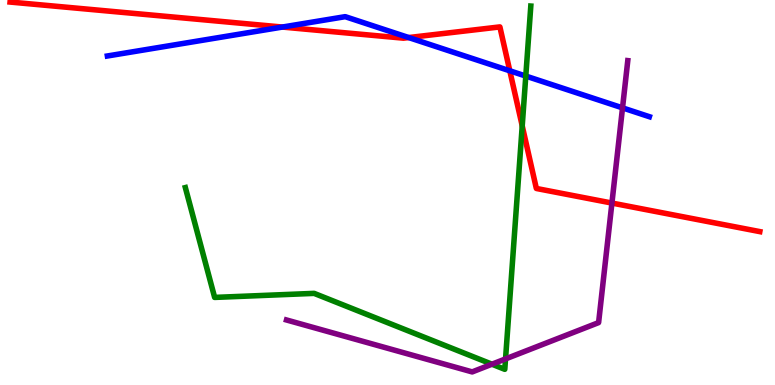[{'lines': ['blue', 'red'], 'intersections': [{'x': 3.64, 'y': 9.3}, {'x': 5.27, 'y': 9.02}, {'x': 6.58, 'y': 8.16}]}, {'lines': ['green', 'red'], 'intersections': [{'x': 6.74, 'y': 6.73}]}, {'lines': ['purple', 'red'], 'intersections': [{'x': 7.9, 'y': 4.73}]}, {'lines': ['blue', 'green'], 'intersections': [{'x': 6.78, 'y': 8.02}]}, {'lines': ['blue', 'purple'], 'intersections': [{'x': 8.03, 'y': 7.2}]}, {'lines': ['green', 'purple'], 'intersections': [{'x': 6.35, 'y': 0.54}, {'x': 6.52, 'y': 0.678}]}]